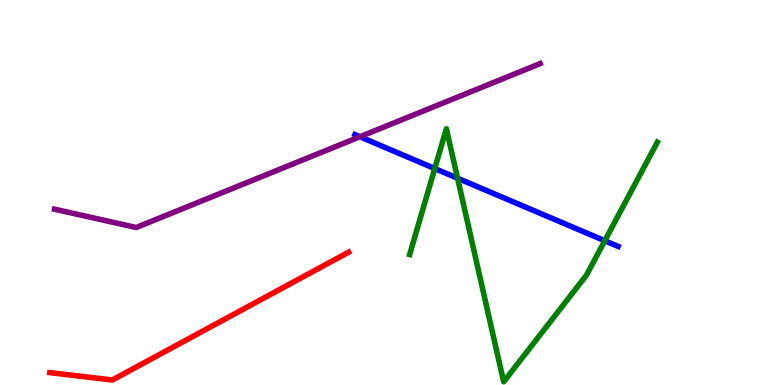[{'lines': ['blue', 'red'], 'intersections': []}, {'lines': ['green', 'red'], 'intersections': []}, {'lines': ['purple', 'red'], 'intersections': []}, {'lines': ['blue', 'green'], 'intersections': [{'x': 5.61, 'y': 5.62}, {'x': 5.9, 'y': 5.37}, {'x': 7.8, 'y': 3.75}]}, {'lines': ['blue', 'purple'], 'intersections': [{'x': 4.64, 'y': 6.45}]}, {'lines': ['green', 'purple'], 'intersections': []}]